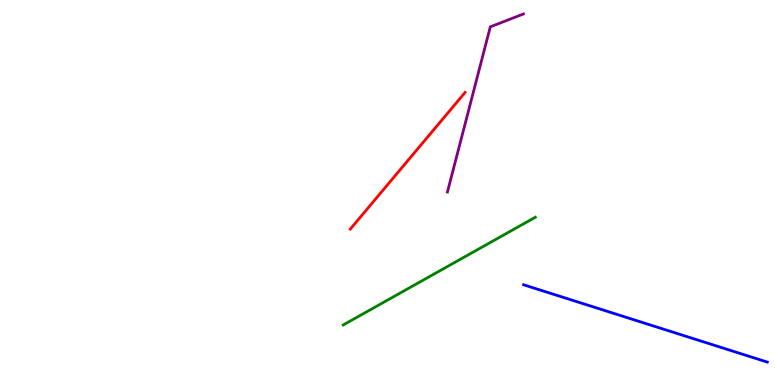[{'lines': ['blue', 'red'], 'intersections': []}, {'lines': ['green', 'red'], 'intersections': []}, {'lines': ['purple', 'red'], 'intersections': []}, {'lines': ['blue', 'green'], 'intersections': []}, {'lines': ['blue', 'purple'], 'intersections': []}, {'lines': ['green', 'purple'], 'intersections': []}]